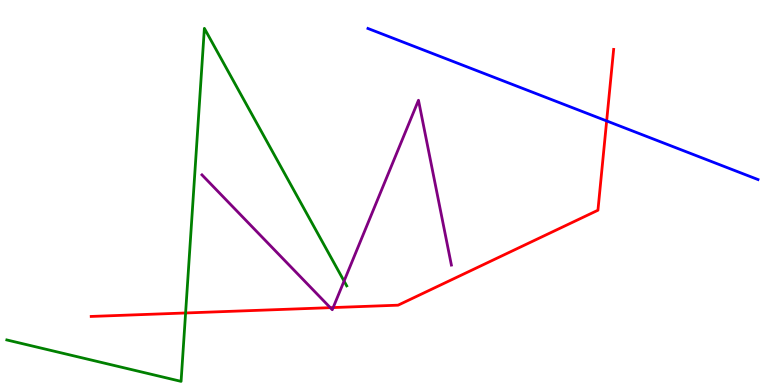[{'lines': ['blue', 'red'], 'intersections': [{'x': 7.83, 'y': 6.86}]}, {'lines': ['green', 'red'], 'intersections': [{'x': 2.39, 'y': 1.87}]}, {'lines': ['purple', 'red'], 'intersections': [{'x': 4.26, 'y': 2.01}, {'x': 4.3, 'y': 2.01}]}, {'lines': ['blue', 'green'], 'intersections': []}, {'lines': ['blue', 'purple'], 'intersections': []}, {'lines': ['green', 'purple'], 'intersections': [{'x': 4.44, 'y': 2.7}]}]